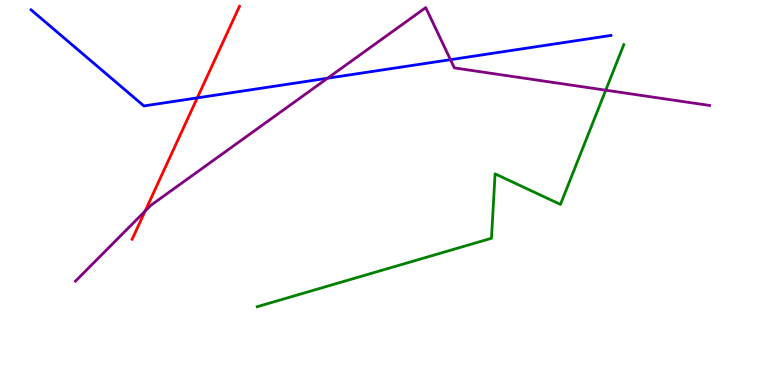[{'lines': ['blue', 'red'], 'intersections': [{'x': 2.55, 'y': 7.46}]}, {'lines': ['green', 'red'], 'intersections': []}, {'lines': ['purple', 'red'], 'intersections': [{'x': 1.87, 'y': 4.52}]}, {'lines': ['blue', 'green'], 'intersections': []}, {'lines': ['blue', 'purple'], 'intersections': [{'x': 4.23, 'y': 7.97}, {'x': 5.81, 'y': 8.45}]}, {'lines': ['green', 'purple'], 'intersections': [{'x': 7.82, 'y': 7.66}]}]